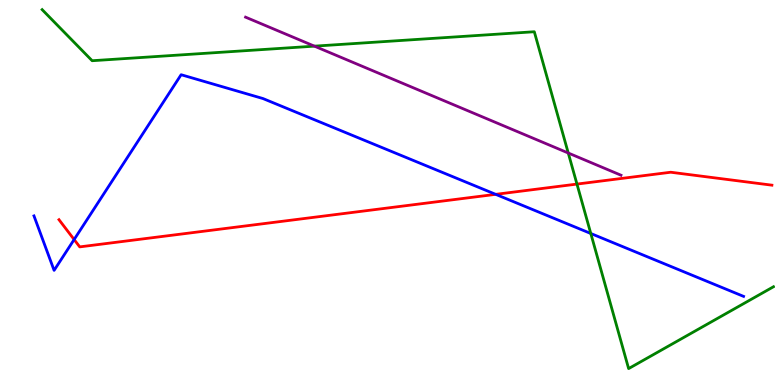[{'lines': ['blue', 'red'], 'intersections': [{'x': 0.956, 'y': 3.78}, {'x': 6.4, 'y': 4.95}]}, {'lines': ['green', 'red'], 'intersections': [{'x': 7.44, 'y': 5.22}]}, {'lines': ['purple', 'red'], 'intersections': []}, {'lines': ['blue', 'green'], 'intersections': [{'x': 7.62, 'y': 3.94}]}, {'lines': ['blue', 'purple'], 'intersections': []}, {'lines': ['green', 'purple'], 'intersections': [{'x': 4.06, 'y': 8.8}, {'x': 7.33, 'y': 6.03}]}]